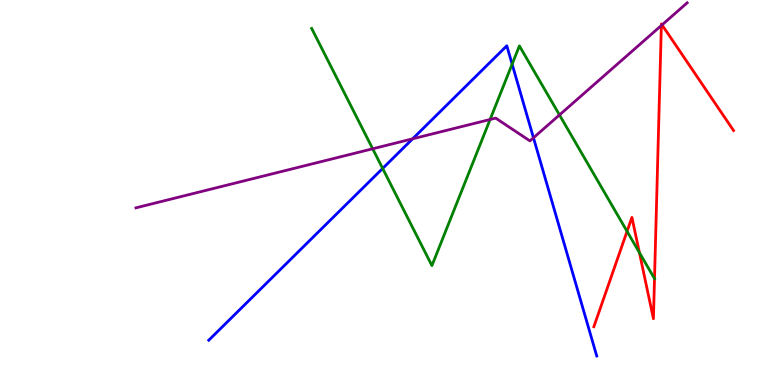[{'lines': ['blue', 'red'], 'intersections': []}, {'lines': ['green', 'red'], 'intersections': [{'x': 8.09, 'y': 3.99}, {'x': 8.25, 'y': 3.44}, {'x': 8.45, 'y': 2.76}]}, {'lines': ['purple', 'red'], 'intersections': [{'x': 8.53, 'y': 9.34}, {'x': 8.54, 'y': 9.35}]}, {'lines': ['blue', 'green'], 'intersections': [{'x': 4.94, 'y': 5.62}, {'x': 6.61, 'y': 8.33}]}, {'lines': ['blue', 'purple'], 'intersections': [{'x': 5.32, 'y': 6.39}, {'x': 6.88, 'y': 6.42}]}, {'lines': ['green', 'purple'], 'intersections': [{'x': 4.81, 'y': 6.14}, {'x': 6.32, 'y': 6.9}, {'x': 7.22, 'y': 7.01}]}]